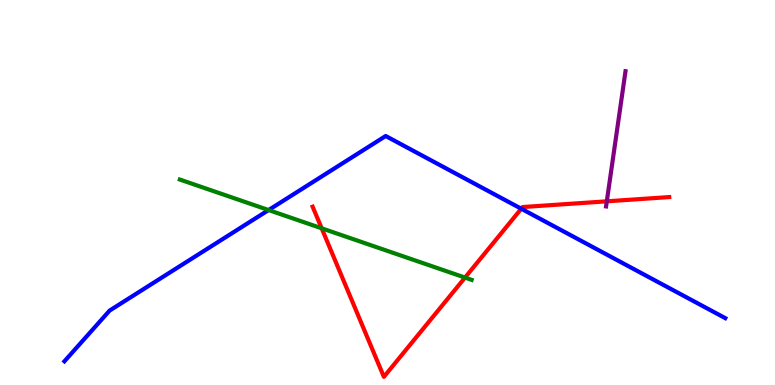[{'lines': ['blue', 'red'], 'intersections': [{'x': 6.73, 'y': 4.58}]}, {'lines': ['green', 'red'], 'intersections': [{'x': 4.15, 'y': 4.07}, {'x': 6.0, 'y': 2.79}]}, {'lines': ['purple', 'red'], 'intersections': [{'x': 7.83, 'y': 4.77}]}, {'lines': ['blue', 'green'], 'intersections': [{'x': 3.47, 'y': 4.54}]}, {'lines': ['blue', 'purple'], 'intersections': []}, {'lines': ['green', 'purple'], 'intersections': []}]